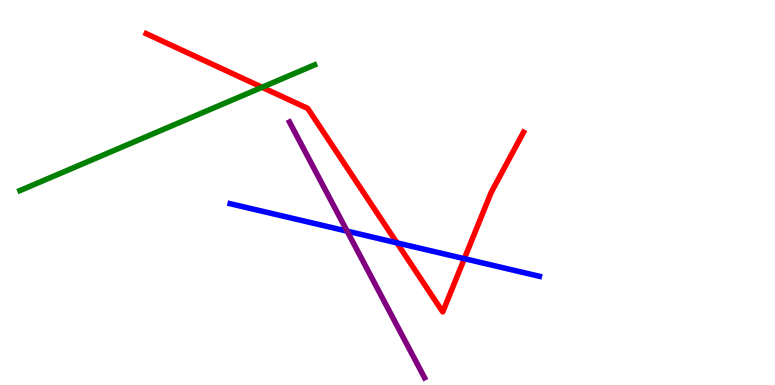[{'lines': ['blue', 'red'], 'intersections': [{'x': 5.12, 'y': 3.69}, {'x': 5.99, 'y': 3.28}]}, {'lines': ['green', 'red'], 'intersections': [{'x': 3.38, 'y': 7.73}]}, {'lines': ['purple', 'red'], 'intersections': []}, {'lines': ['blue', 'green'], 'intersections': []}, {'lines': ['blue', 'purple'], 'intersections': [{'x': 4.48, 'y': 4.0}]}, {'lines': ['green', 'purple'], 'intersections': []}]